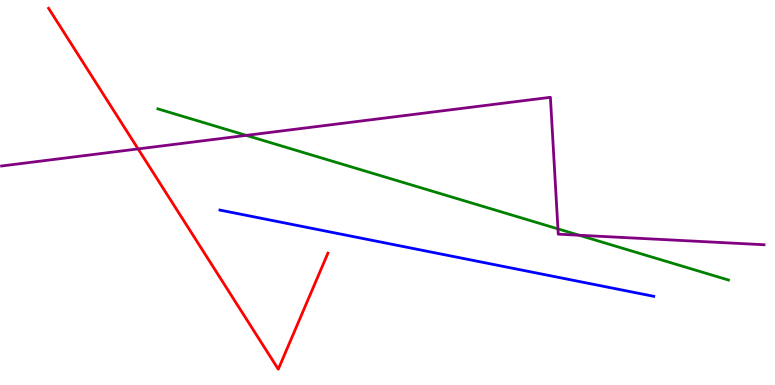[{'lines': ['blue', 'red'], 'intersections': []}, {'lines': ['green', 'red'], 'intersections': []}, {'lines': ['purple', 'red'], 'intersections': [{'x': 1.78, 'y': 6.13}]}, {'lines': ['blue', 'green'], 'intersections': []}, {'lines': ['blue', 'purple'], 'intersections': []}, {'lines': ['green', 'purple'], 'intersections': [{'x': 3.18, 'y': 6.48}, {'x': 7.2, 'y': 4.06}, {'x': 7.47, 'y': 3.89}]}]